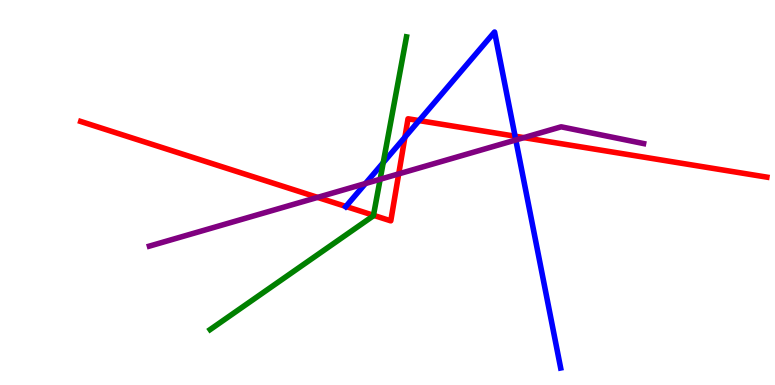[{'lines': ['blue', 'red'], 'intersections': [{'x': 4.46, 'y': 4.64}, {'x': 5.22, 'y': 6.44}, {'x': 5.41, 'y': 6.87}, {'x': 6.65, 'y': 6.46}]}, {'lines': ['green', 'red'], 'intersections': [{'x': 4.82, 'y': 4.41}]}, {'lines': ['purple', 'red'], 'intersections': [{'x': 4.1, 'y': 4.87}, {'x': 5.14, 'y': 5.48}, {'x': 6.76, 'y': 6.43}]}, {'lines': ['blue', 'green'], 'intersections': [{'x': 4.94, 'y': 5.78}]}, {'lines': ['blue', 'purple'], 'intersections': [{'x': 4.72, 'y': 5.23}, {'x': 6.66, 'y': 6.36}]}, {'lines': ['green', 'purple'], 'intersections': [{'x': 4.91, 'y': 5.34}]}]